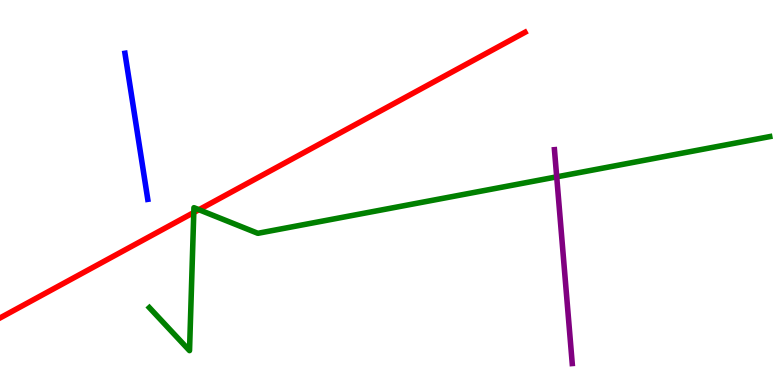[{'lines': ['blue', 'red'], 'intersections': []}, {'lines': ['green', 'red'], 'intersections': [{'x': 2.5, 'y': 4.48}, {'x': 2.57, 'y': 4.55}]}, {'lines': ['purple', 'red'], 'intersections': []}, {'lines': ['blue', 'green'], 'intersections': []}, {'lines': ['blue', 'purple'], 'intersections': []}, {'lines': ['green', 'purple'], 'intersections': [{'x': 7.18, 'y': 5.41}]}]